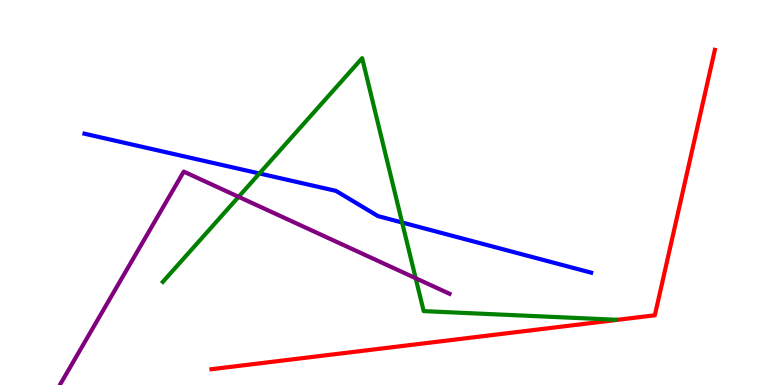[{'lines': ['blue', 'red'], 'intersections': []}, {'lines': ['green', 'red'], 'intersections': []}, {'lines': ['purple', 'red'], 'intersections': []}, {'lines': ['blue', 'green'], 'intersections': [{'x': 3.35, 'y': 5.49}, {'x': 5.19, 'y': 4.22}]}, {'lines': ['blue', 'purple'], 'intersections': []}, {'lines': ['green', 'purple'], 'intersections': [{'x': 3.08, 'y': 4.89}, {'x': 5.36, 'y': 2.77}]}]